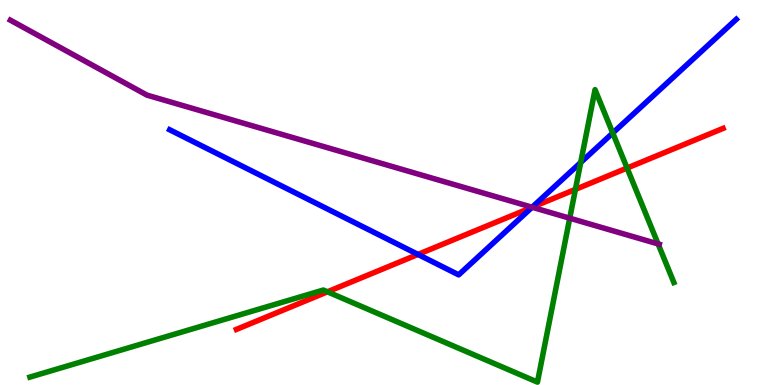[{'lines': ['blue', 'red'], 'intersections': [{'x': 5.39, 'y': 3.39}, {'x': 6.86, 'y': 4.62}]}, {'lines': ['green', 'red'], 'intersections': [{'x': 4.23, 'y': 2.42}, {'x': 7.42, 'y': 5.08}, {'x': 8.09, 'y': 5.64}]}, {'lines': ['purple', 'red'], 'intersections': [{'x': 6.87, 'y': 4.62}]}, {'lines': ['blue', 'green'], 'intersections': [{'x': 7.49, 'y': 5.78}, {'x': 7.91, 'y': 6.55}]}, {'lines': ['blue', 'purple'], 'intersections': [{'x': 6.87, 'y': 4.62}]}, {'lines': ['green', 'purple'], 'intersections': [{'x': 7.35, 'y': 4.33}, {'x': 8.49, 'y': 3.66}]}]